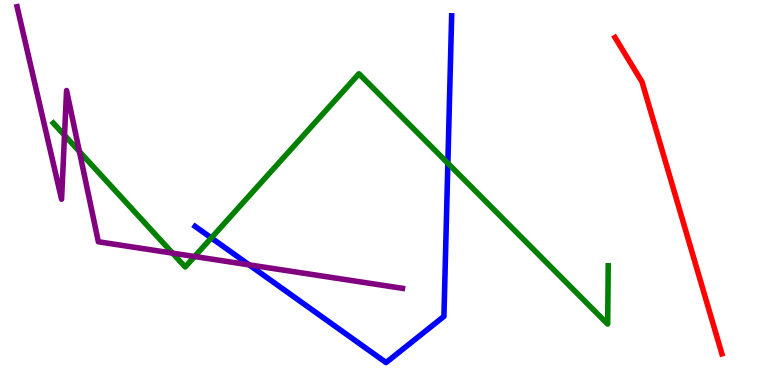[{'lines': ['blue', 'red'], 'intersections': []}, {'lines': ['green', 'red'], 'intersections': []}, {'lines': ['purple', 'red'], 'intersections': []}, {'lines': ['blue', 'green'], 'intersections': [{'x': 2.73, 'y': 3.82}, {'x': 5.78, 'y': 5.76}]}, {'lines': ['blue', 'purple'], 'intersections': [{'x': 3.21, 'y': 3.12}]}, {'lines': ['green', 'purple'], 'intersections': [{'x': 0.832, 'y': 6.49}, {'x': 1.02, 'y': 6.06}, {'x': 2.23, 'y': 3.43}, {'x': 2.51, 'y': 3.34}]}]